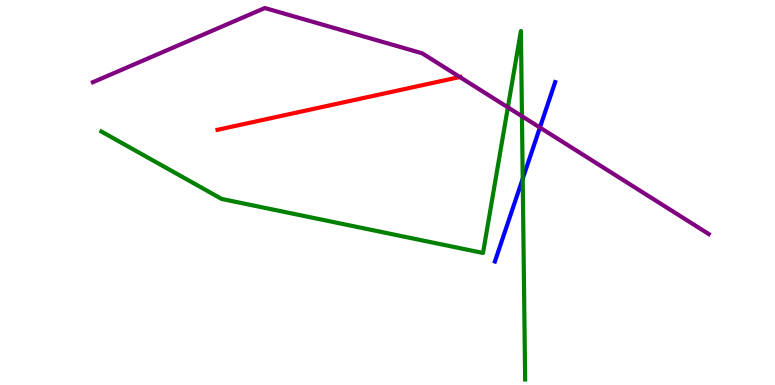[{'lines': ['blue', 'red'], 'intersections': []}, {'lines': ['green', 'red'], 'intersections': []}, {'lines': ['purple', 'red'], 'intersections': [{'x': 5.93, 'y': 8.0}]}, {'lines': ['blue', 'green'], 'intersections': [{'x': 6.74, 'y': 5.36}]}, {'lines': ['blue', 'purple'], 'intersections': [{'x': 6.97, 'y': 6.69}]}, {'lines': ['green', 'purple'], 'intersections': [{'x': 6.55, 'y': 7.21}, {'x': 6.73, 'y': 6.98}]}]